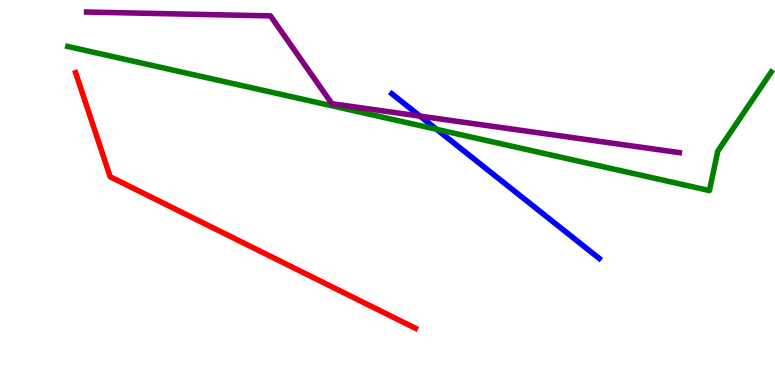[{'lines': ['blue', 'red'], 'intersections': []}, {'lines': ['green', 'red'], 'intersections': []}, {'lines': ['purple', 'red'], 'intersections': []}, {'lines': ['blue', 'green'], 'intersections': [{'x': 5.63, 'y': 6.64}]}, {'lines': ['blue', 'purple'], 'intersections': [{'x': 5.42, 'y': 6.98}]}, {'lines': ['green', 'purple'], 'intersections': []}]